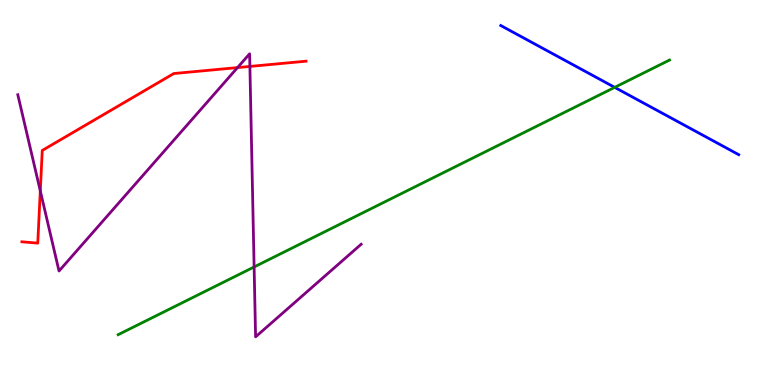[{'lines': ['blue', 'red'], 'intersections': []}, {'lines': ['green', 'red'], 'intersections': []}, {'lines': ['purple', 'red'], 'intersections': [{'x': 0.52, 'y': 5.04}, {'x': 3.06, 'y': 8.24}, {'x': 3.22, 'y': 8.27}]}, {'lines': ['blue', 'green'], 'intersections': [{'x': 7.93, 'y': 7.73}]}, {'lines': ['blue', 'purple'], 'intersections': []}, {'lines': ['green', 'purple'], 'intersections': [{'x': 3.28, 'y': 3.07}]}]